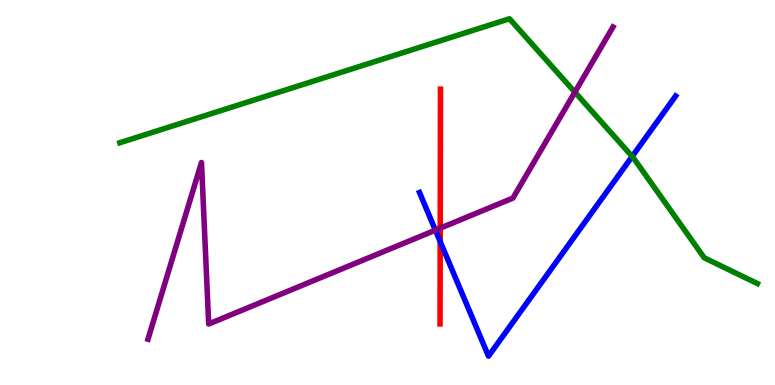[{'lines': ['blue', 'red'], 'intersections': [{'x': 5.68, 'y': 3.73}]}, {'lines': ['green', 'red'], 'intersections': []}, {'lines': ['purple', 'red'], 'intersections': [{'x': 5.68, 'y': 4.07}]}, {'lines': ['blue', 'green'], 'intersections': [{'x': 8.16, 'y': 5.94}]}, {'lines': ['blue', 'purple'], 'intersections': [{'x': 5.62, 'y': 4.02}]}, {'lines': ['green', 'purple'], 'intersections': [{'x': 7.42, 'y': 7.61}]}]